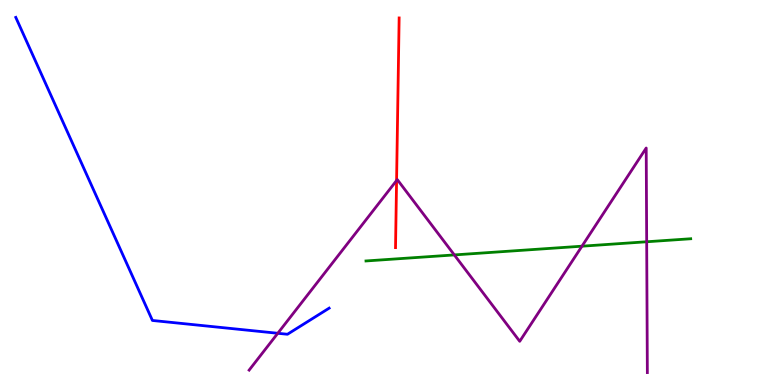[{'lines': ['blue', 'red'], 'intersections': []}, {'lines': ['green', 'red'], 'intersections': []}, {'lines': ['purple', 'red'], 'intersections': [{'x': 5.12, 'y': 5.31}]}, {'lines': ['blue', 'green'], 'intersections': []}, {'lines': ['blue', 'purple'], 'intersections': [{'x': 3.58, 'y': 1.34}]}, {'lines': ['green', 'purple'], 'intersections': [{'x': 5.86, 'y': 3.38}, {'x': 7.51, 'y': 3.61}, {'x': 8.34, 'y': 3.72}]}]